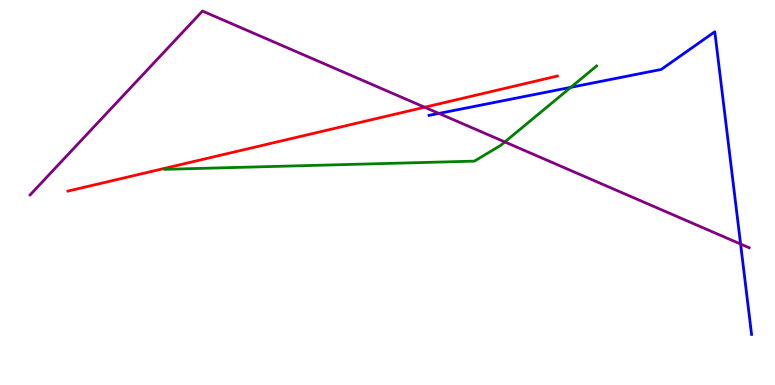[{'lines': ['blue', 'red'], 'intersections': []}, {'lines': ['green', 'red'], 'intersections': []}, {'lines': ['purple', 'red'], 'intersections': [{'x': 5.48, 'y': 7.21}]}, {'lines': ['blue', 'green'], 'intersections': [{'x': 7.37, 'y': 7.73}]}, {'lines': ['blue', 'purple'], 'intersections': [{'x': 5.66, 'y': 7.05}, {'x': 9.56, 'y': 3.66}]}, {'lines': ['green', 'purple'], 'intersections': [{'x': 6.51, 'y': 6.31}]}]